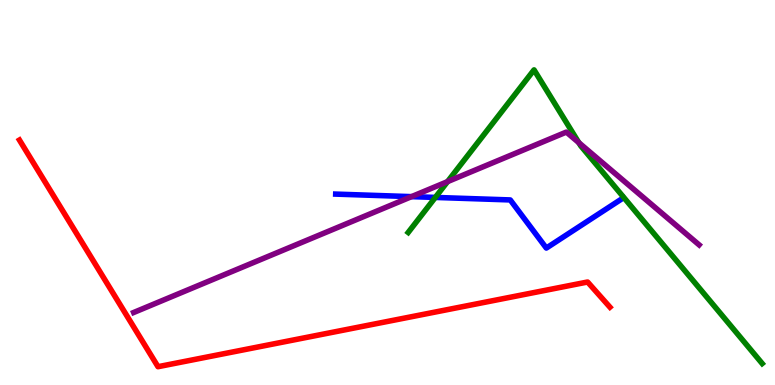[{'lines': ['blue', 'red'], 'intersections': []}, {'lines': ['green', 'red'], 'intersections': []}, {'lines': ['purple', 'red'], 'intersections': []}, {'lines': ['blue', 'green'], 'intersections': [{'x': 5.62, 'y': 4.87}]}, {'lines': ['blue', 'purple'], 'intersections': [{'x': 5.31, 'y': 4.89}]}, {'lines': ['green', 'purple'], 'intersections': [{'x': 5.77, 'y': 5.28}, {'x': 7.47, 'y': 6.29}]}]